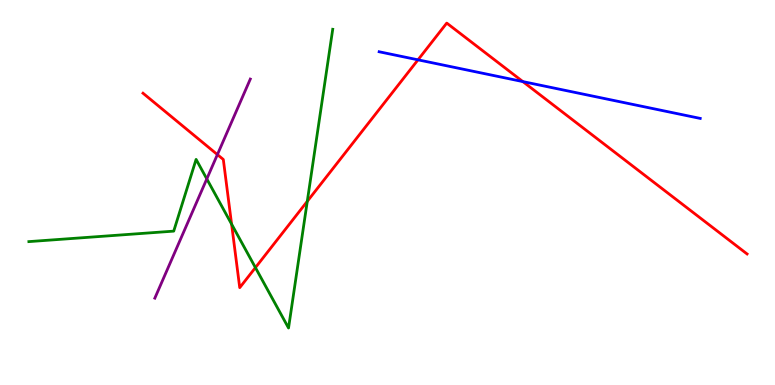[{'lines': ['blue', 'red'], 'intersections': [{'x': 5.39, 'y': 8.45}, {'x': 6.75, 'y': 7.88}]}, {'lines': ['green', 'red'], 'intersections': [{'x': 2.99, 'y': 4.18}, {'x': 3.3, 'y': 3.05}, {'x': 3.96, 'y': 4.77}]}, {'lines': ['purple', 'red'], 'intersections': [{'x': 2.81, 'y': 5.98}]}, {'lines': ['blue', 'green'], 'intersections': []}, {'lines': ['blue', 'purple'], 'intersections': []}, {'lines': ['green', 'purple'], 'intersections': [{'x': 2.67, 'y': 5.35}]}]